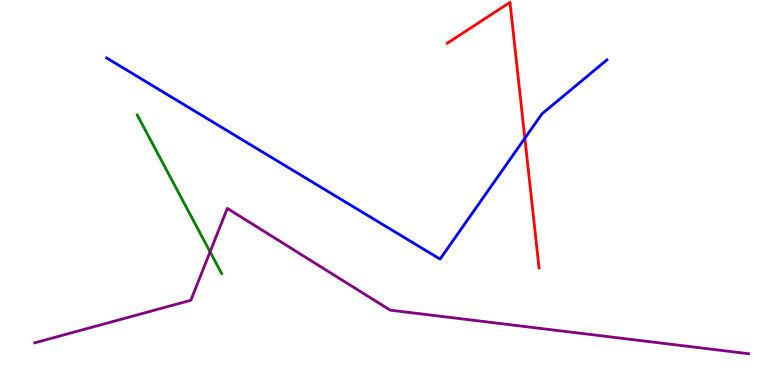[{'lines': ['blue', 'red'], 'intersections': [{'x': 6.77, 'y': 6.41}]}, {'lines': ['green', 'red'], 'intersections': []}, {'lines': ['purple', 'red'], 'intersections': []}, {'lines': ['blue', 'green'], 'intersections': []}, {'lines': ['blue', 'purple'], 'intersections': []}, {'lines': ['green', 'purple'], 'intersections': [{'x': 2.71, 'y': 3.46}]}]